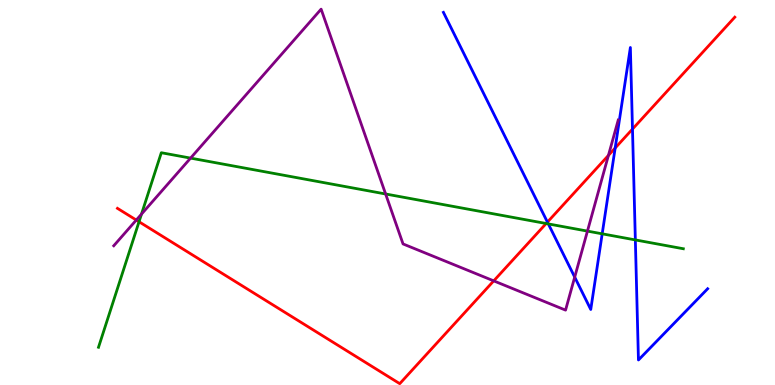[{'lines': ['blue', 'red'], 'intersections': [{'x': 7.06, 'y': 4.23}, {'x': 7.94, 'y': 6.16}, {'x': 8.16, 'y': 6.65}]}, {'lines': ['green', 'red'], 'intersections': [{'x': 1.79, 'y': 4.24}, {'x': 7.05, 'y': 4.19}]}, {'lines': ['purple', 'red'], 'intersections': [{'x': 1.76, 'y': 4.28}, {'x': 6.37, 'y': 2.7}, {'x': 7.85, 'y': 5.96}]}, {'lines': ['blue', 'green'], 'intersections': [{'x': 7.08, 'y': 4.18}, {'x': 7.77, 'y': 3.93}, {'x': 8.2, 'y': 3.77}]}, {'lines': ['blue', 'purple'], 'intersections': [{'x': 7.42, 'y': 2.8}]}, {'lines': ['green', 'purple'], 'intersections': [{'x': 1.83, 'y': 4.44}, {'x': 2.46, 'y': 5.89}, {'x': 4.98, 'y': 4.96}, {'x': 7.58, 'y': 4.0}]}]